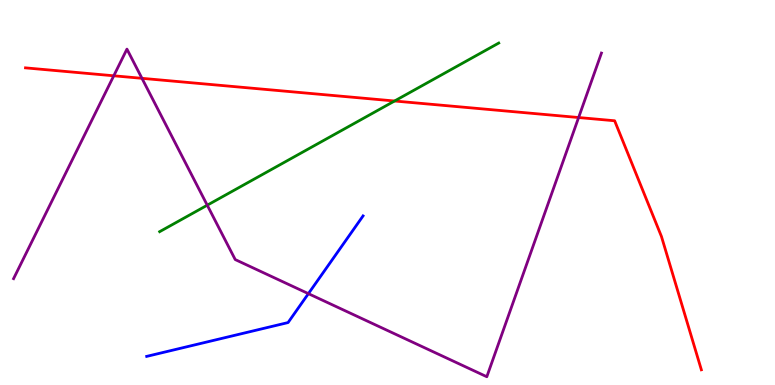[{'lines': ['blue', 'red'], 'intersections': []}, {'lines': ['green', 'red'], 'intersections': [{'x': 5.09, 'y': 7.38}]}, {'lines': ['purple', 'red'], 'intersections': [{'x': 1.47, 'y': 8.03}, {'x': 1.83, 'y': 7.97}, {'x': 7.47, 'y': 6.95}]}, {'lines': ['blue', 'green'], 'intersections': []}, {'lines': ['blue', 'purple'], 'intersections': [{'x': 3.98, 'y': 2.37}]}, {'lines': ['green', 'purple'], 'intersections': [{'x': 2.67, 'y': 4.67}]}]